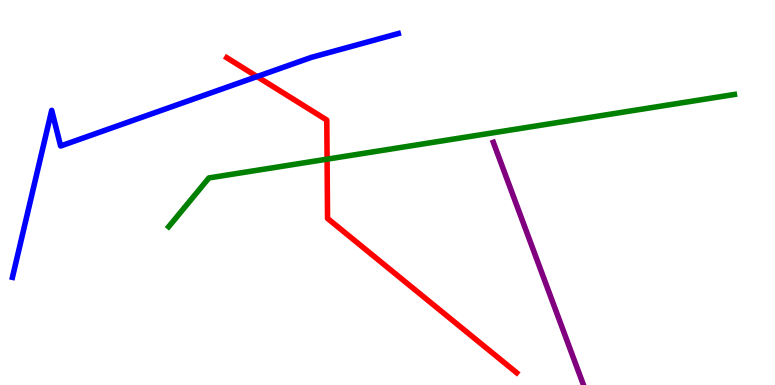[{'lines': ['blue', 'red'], 'intersections': [{'x': 3.32, 'y': 8.01}]}, {'lines': ['green', 'red'], 'intersections': [{'x': 4.22, 'y': 5.87}]}, {'lines': ['purple', 'red'], 'intersections': []}, {'lines': ['blue', 'green'], 'intersections': []}, {'lines': ['blue', 'purple'], 'intersections': []}, {'lines': ['green', 'purple'], 'intersections': []}]